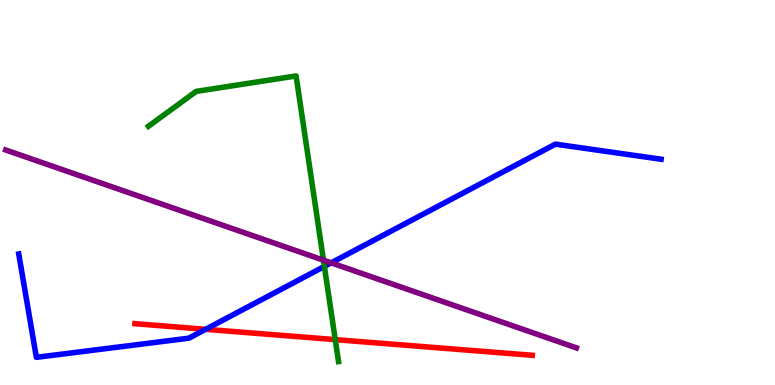[{'lines': ['blue', 'red'], 'intersections': [{'x': 2.65, 'y': 1.45}]}, {'lines': ['green', 'red'], 'intersections': [{'x': 4.33, 'y': 1.18}]}, {'lines': ['purple', 'red'], 'intersections': []}, {'lines': ['blue', 'green'], 'intersections': [{'x': 4.19, 'y': 3.08}]}, {'lines': ['blue', 'purple'], 'intersections': [{'x': 4.27, 'y': 3.17}]}, {'lines': ['green', 'purple'], 'intersections': [{'x': 4.17, 'y': 3.24}]}]